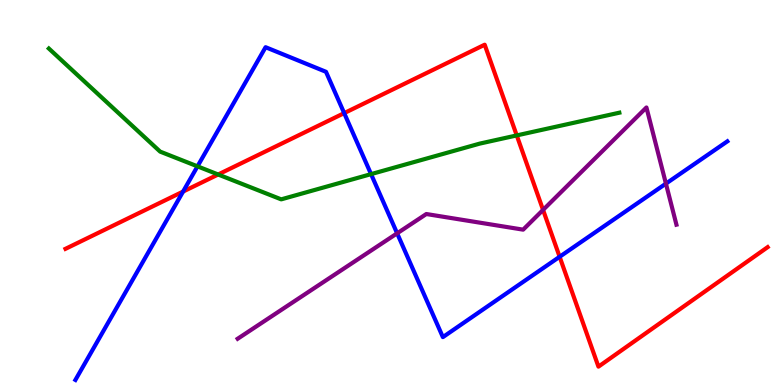[{'lines': ['blue', 'red'], 'intersections': [{'x': 2.36, 'y': 5.02}, {'x': 4.44, 'y': 7.06}, {'x': 7.22, 'y': 3.33}]}, {'lines': ['green', 'red'], 'intersections': [{'x': 2.81, 'y': 5.47}, {'x': 6.67, 'y': 6.48}]}, {'lines': ['purple', 'red'], 'intersections': [{'x': 7.01, 'y': 4.55}]}, {'lines': ['blue', 'green'], 'intersections': [{'x': 2.55, 'y': 5.68}, {'x': 4.79, 'y': 5.48}]}, {'lines': ['blue', 'purple'], 'intersections': [{'x': 5.12, 'y': 3.94}, {'x': 8.59, 'y': 5.23}]}, {'lines': ['green', 'purple'], 'intersections': []}]